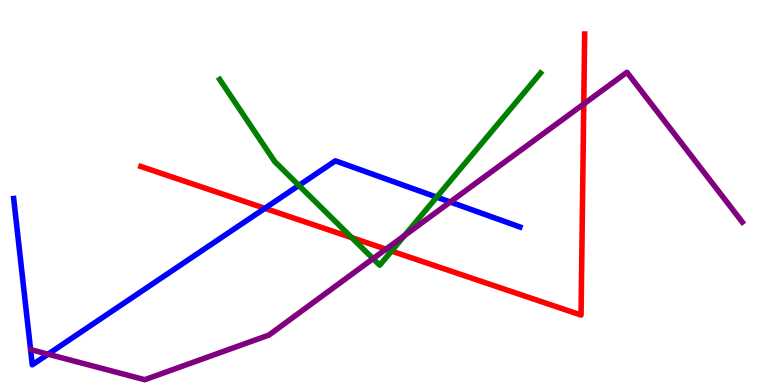[{'lines': ['blue', 'red'], 'intersections': [{'x': 3.42, 'y': 4.59}]}, {'lines': ['green', 'red'], 'intersections': [{'x': 4.54, 'y': 3.83}, {'x': 5.05, 'y': 3.48}]}, {'lines': ['purple', 'red'], 'intersections': [{'x': 4.98, 'y': 3.53}, {'x': 7.53, 'y': 7.3}]}, {'lines': ['blue', 'green'], 'intersections': [{'x': 3.86, 'y': 5.18}, {'x': 5.63, 'y': 4.88}]}, {'lines': ['blue', 'purple'], 'intersections': [{'x': 0.62, 'y': 0.8}, {'x': 5.81, 'y': 4.75}]}, {'lines': ['green', 'purple'], 'intersections': [{'x': 4.81, 'y': 3.28}, {'x': 5.22, 'y': 3.88}]}]